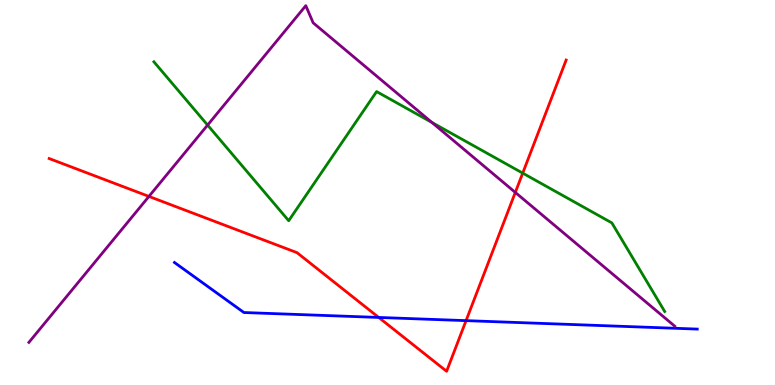[{'lines': ['blue', 'red'], 'intersections': [{'x': 4.89, 'y': 1.75}, {'x': 6.01, 'y': 1.67}]}, {'lines': ['green', 'red'], 'intersections': [{'x': 6.74, 'y': 5.5}]}, {'lines': ['purple', 'red'], 'intersections': [{'x': 1.92, 'y': 4.9}, {'x': 6.65, 'y': 5.0}]}, {'lines': ['blue', 'green'], 'intersections': []}, {'lines': ['blue', 'purple'], 'intersections': []}, {'lines': ['green', 'purple'], 'intersections': [{'x': 2.68, 'y': 6.75}, {'x': 5.57, 'y': 6.82}]}]